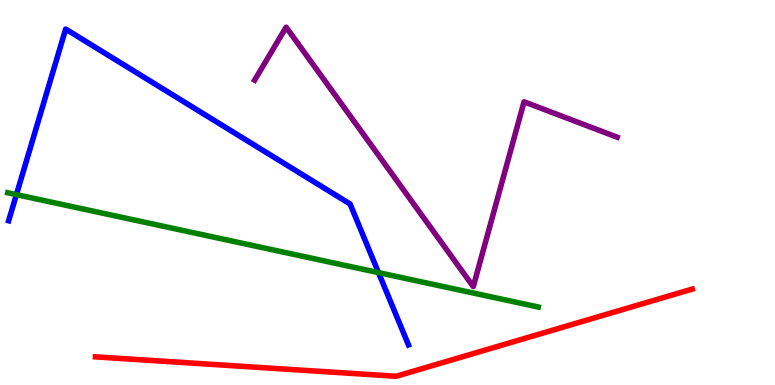[{'lines': ['blue', 'red'], 'intersections': []}, {'lines': ['green', 'red'], 'intersections': []}, {'lines': ['purple', 'red'], 'intersections': []}, {'lines': ['blue', 'green'], 'intersections': [{'x': 0.212, 'y': 4.94}, {'x': 4.88, 'y': 2.92}]}, {'lines': ['blue', 'purple'], 'intersections': []}, {'lines': ['green', 'purple'], 'intersections': []}]